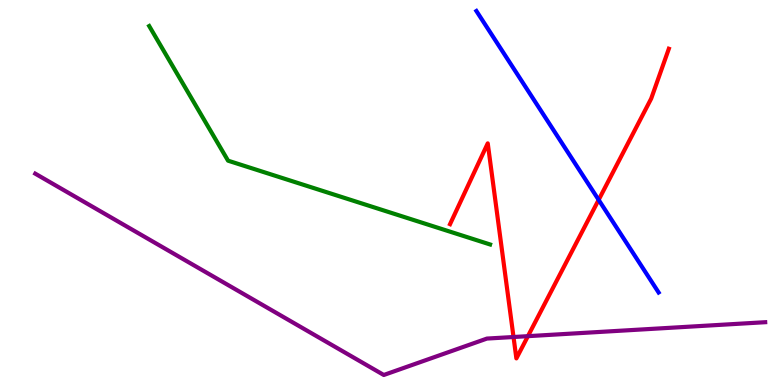[{'lines': ['blue', 'red'], 'intersections': [{'x': 7.72, 'y': 4.81}]}, {'lines': ['green', 'red'], 'intersections': []}, {'lines': ['purple', 'red'], 'intersections': [{'x': 6.63, 'y': 1.25}, {'x': 6.81, 'y': 1.27}]}, {'lines': ['blue', 'green'], 'intersections': []}, {'lines': ['blue', 'purple'], 'intersections': []}, {'lines': ['green', 'purple'], 'intersections': []}]